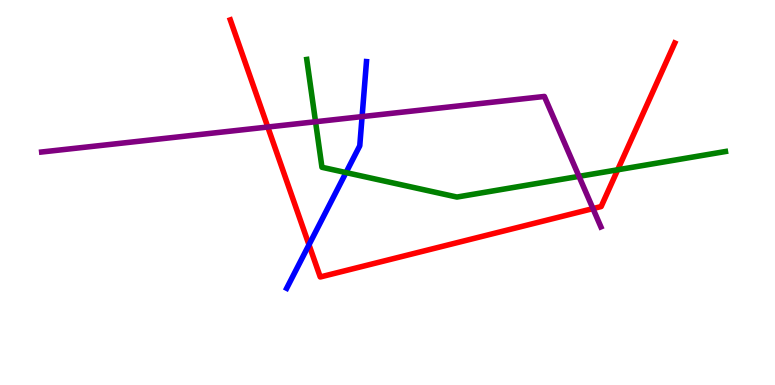[{'lines': ['blue', 'red'], 'intersections': [{'x': 3.99, 'y': 3.64}]}, {'lines': ['green', 'red'], 'intersections': [{'x': 7.97, 'y': 5.59}]}, {'lines': ['purple', 'red'], 'intersections': [{'x': 3.46, 'y': 6.7}, {'x': 7.65, 'y': 4.58}]}, {'lines': ['blue', 'green'], 'intersections': [{'x': 4.46, 'y': 5.52}]}, {'lines': ['blue', 'purple'], 'intersections': [{'x': 4.67, 'y': 6.97}]}, {'lines': ['green', 'purple'], 'intersections': [{'x': 4.07, 'y': 6.84}, {'x': 7.47, 'y': 5.42}]}]